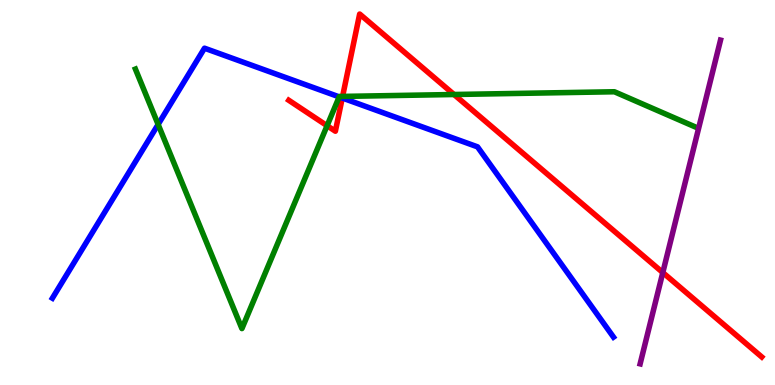[{'lines': ['blue', 'red'], 'intersections': [{'x': 4.42, 'y': 7.46}]}, {'lines': ['green', 'red'], 'intersections': [{'x': 4.22, 'y': 6.73}, {'x': 4.42, 'y': 7.5}, {'x': 5.86, 'y': 7.55}]}, {'lines': ['purple', 'red'], 'intersections': [{'x': 8.55, 'y': 2.92}]}, {'lines': ['blue', 'green'], 'intersections': [{'x': 2.04, 'y': 6.77}, {'x': 4.38, 'y': 7.48}]}, {'lines': ['blue', 'purple'], 'intersections': []}, {'lines': ['green', 'purple'], 'intersections': []}]